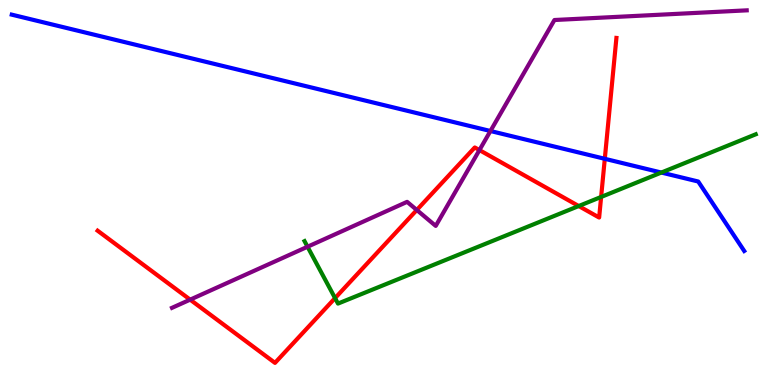[{'lines': ['blue', 'red'], 'intersections': [{'x': 7.8, 'y': 5.88}]}, {'lines': ['green', 'red'], 'intersections': [{'x': 4.32, 'y': 2.26}, {'x': 7.47, 'y': 4.65}, {'x': 7.76, 'y': 4.88}]}, {'lines': ['purple', 'red'], 'intersections': [{'x': 2.45, 'y': 2.22}, {'x': 5.38, 'y': 4.55}, {'x': 6.19, 'y': 6.1}]}, {'lines': ['blue', 'green'], 'intersections': [{'x': 8.53, 'y': 5.52}]}, {'lines': ['blue', 'purple'], 'intersections': [{'x': 6.33, 'y': 6.6}]}, {'lines': ['green', 'purple'], 'intersections': [{'x': 3.97, 'y': 3.59}]}]